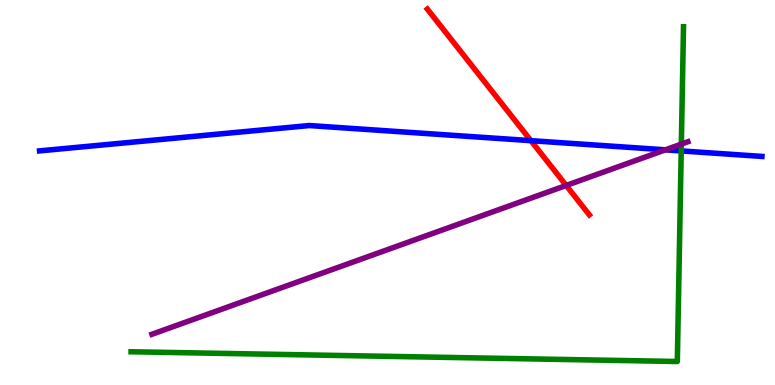[{'lines': ['blue', 'red'], 'intersections': [{'x': 6.85, 'y': 6.35}]}, {'lines': ['green', 'red'], 'intersections': []}, {'lines': ['purple', 'red'], 'intersections': [{'x': 7.31, 'y': 5.18}]}, {'lines': ['blue', 'green'], 'intersections': [{'x': 8.79, 'y': 6.08}]}, {'lines': ['blue', 'purple'], 'intersections': [{'x': 8.59, 'y': 6.11}]}, {'lines': ['green', 'purple'], 'intersections': [{'x': 8.79, 'y': 6.26}]}]